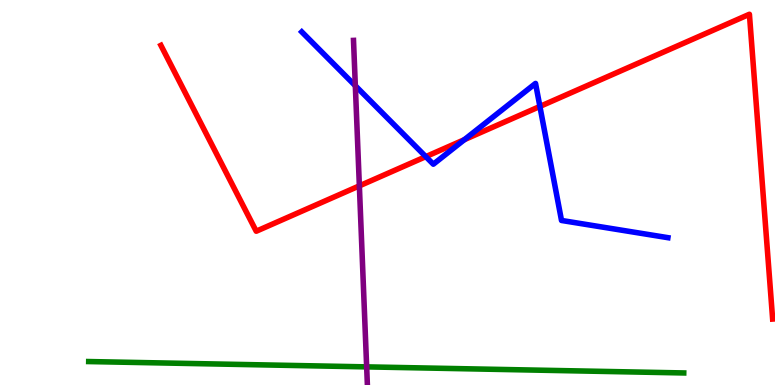[{'lines': ['blue', 'red'], 'intersections': [{'x': 5.49, 'y': 5.93}, {'x': 5.99, 'y': 6.37}, {'x': 6.97, 'y': 7.24}]}, {'lines': ['green', 'red'], 'intersections': []}, {'lines': ['purple', 'red'], 'intersections': [{'x': 4.64, 'y': 5.17}]}, {'lines': ['blue', 'green'], 'intersections': []}, {'lines': ['blue', 'purple'], 'intersections': [{'x': 4.58, 'y': 7.77}]}, {'lines': ['green', 'purple'], 'intersections': [{'x': 4.73, 'y': 0.471}]}]